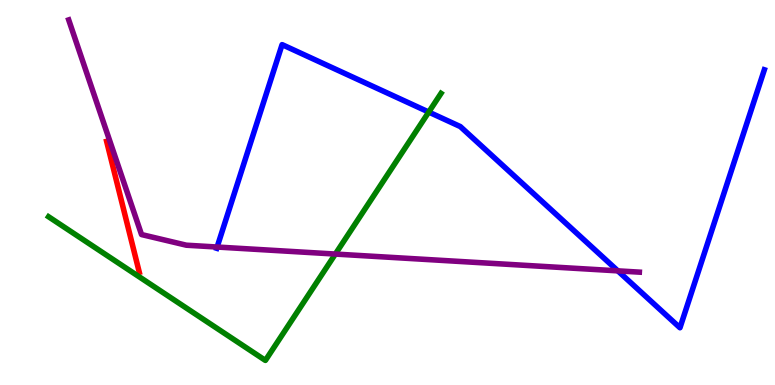[{'lines': ['blue', 'red'], 'intersections': []}, {'lines': ['green', 'red'], 'intersections': []}, {'lines': ['purple', 'red'], 'intersections': []}, {'lines': ['blue', 'green'], 'intersections': [{'x': 5.53, 'y': 7.09}]}, {'lines': ['blue', 'purple'], 'intersections': [{'x': 2.8, 'y': 3.58}, {'x': 7.97, 'y': 2.96}]}, {'lines': ['green', 'purple'], 'intersections': [{'x': 4.33, 'y': 3.4}]}]